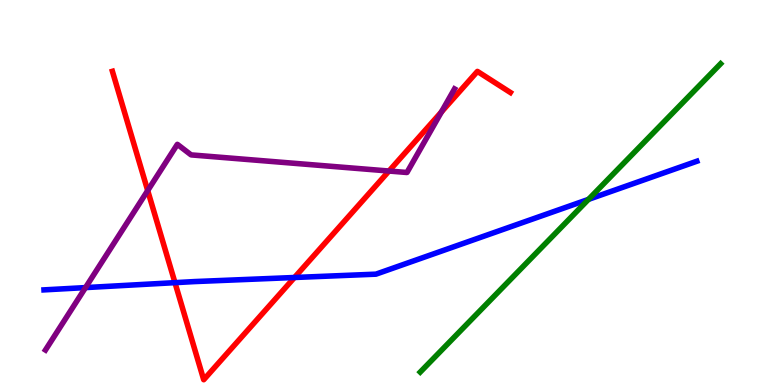[{'lines': ['blue', 'red'], 'intersections': [{'x': 2.26, 'y': 2.66}, {'x': 3.8, 'y': 2.79}]}, {'lines': ['green', 'red'], 'intersections': []}, {'lines': ['purple', 'red'], 'intersections': [{'x': 1.91, 'y': 5.05}, {'x': 5.02, 'y': 5.56}, {'x': 5.7, 'y': 7.09}]}, {'lines': ['blue', 'green'], 'intersections': [{'x': 7.59, 'y': 4.82}]}, {'lines': ['blue', 'purple'], 'intersections': [{'x': 1.1, 'y': 2.53}]}, {'lines': ['green', 'purple'], 'intersections': []}]